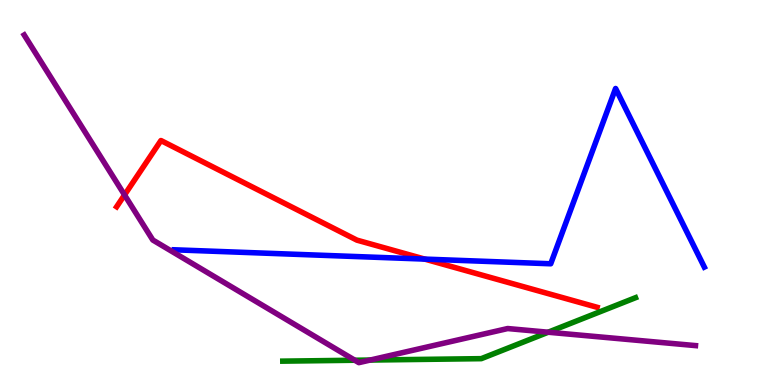[{'lines': ['blue', 'red'], 'intersections': [{'x': 5.48, 'y': 3.27}]}, {'lines': ['green', 'red'], 'intersections': []}, {'lines': ['purple', 'red'], 'intersections': [{'x': 1.61, 'y': 4.94}]}, {'lines': ['blue', 'green'], 'intersections': []}, {'lines': ['blue', 'purple'], 'intersections': []}, {'lines': ['green', 'purple'], 'intersections': [{'x': 4.58, 'y': 0.643}, {'x': 4.78, 'y': 0.648}, {'x': 7.07, 'y': 1.37}]}]